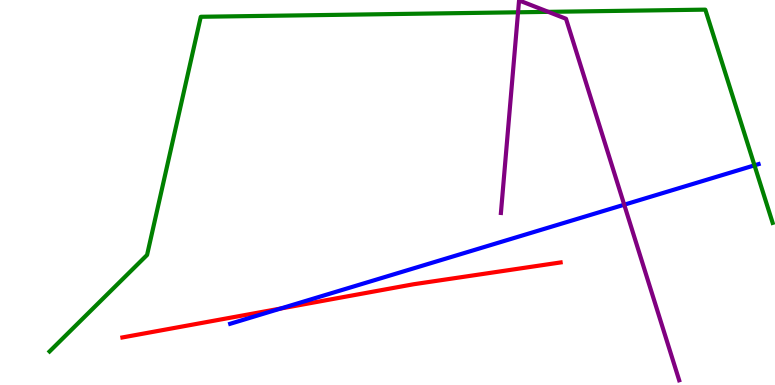[{'lines': ['blue', 'red'], 'intersections': [{'x': 3.62, 'y': 1.99}]}, {'lines': ['green', 'red'], 'intersections': []}, {'lines': ['purple', 'red'], 'intersections': []}, {'lines': ['blue', 'green'], 'intersections': [{'x': 9.74, 'y': 5.71}]}, {'lines': ['blue', 'purple'], 'intersections': [{'x': 8.05, 'y': 4.68}]}, {'lines': ['green', 'purple'], 'intersections': [{'x': 6.68, 'y': 9.68}, {'x': 7.07, 'y': 9.69}]}]